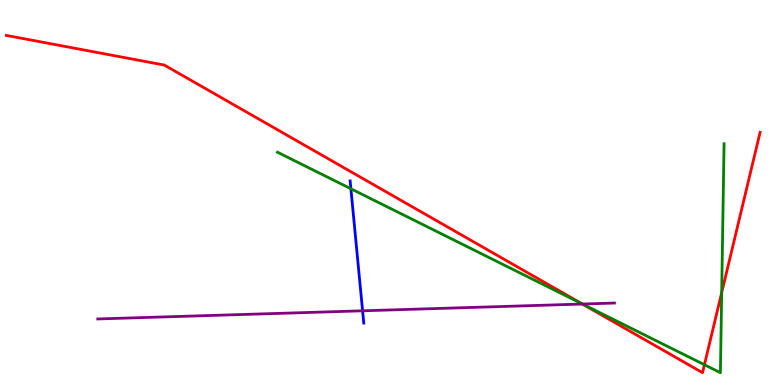[{'lines': ['blue', 'red'], 'intersections': []}, {'lines': ['green', 'red'], 'intersections': [{'x': 7.51, 'y': 2.11}, {'x': 9.09, 'y': 0.526}, {'x': 9.31, 'y': 2.4}]}, {'lines': ['purple', 'red'], 'intersections': [{'x': 7.52, 'y': 2.1}]}, {'lines': ['blue', 'green'], 'intersections': [{'x': 4.53, 'y': 5.1}]}, {'lines': ['blue', 'purple'], 'intersections': [{'x': 4.68, 'y': 1.93}]}, {'lines': ['green', 'purple'], 'intersections': [{'x': 7.52, 'y': 2.1}]}]